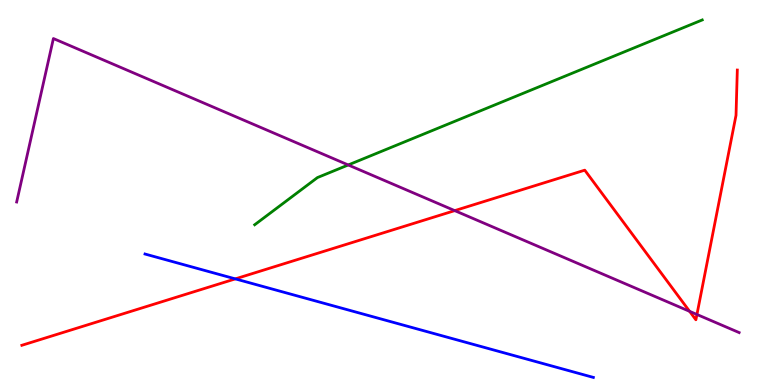[{'lines': ['blue', 'red'], 'intersections': [{'x': 3.04, 'y': 2.76}]}, {'lines': ['green', 'red'], 'intersections': []}, {'lines': ['purple', 'red'], 'intersections': [{'x': 5.87, 'y': 4.53}, {'x': 8.9, 'y': 1.91}, {'x': 8.99, 'y': 1.83}]}, {'lines': ['blue', 'green'], 'intersections': []}, {'lines': ['blue', 'purple'], 'intersections': []}, {'lines': ['green', 'purple'], 'intersections': [{'x': 4.49, 'y': 5.72}]}]